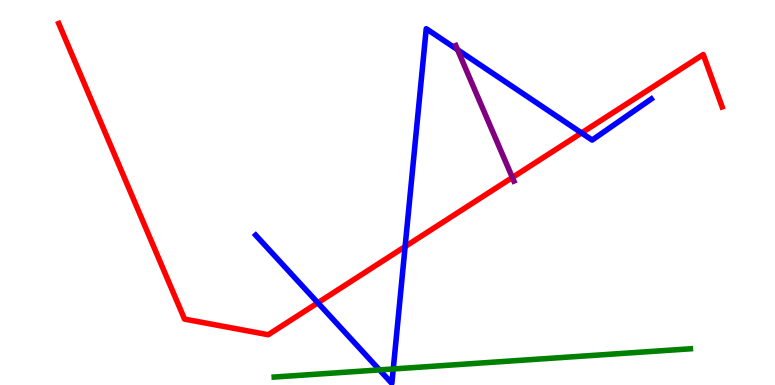[{'lines': ['blue', 'red'], 'intersections': [{'x': 4.1, 'y': 2.14}, {'x': 5.23, 'y': 3.6}, {'x': 7.5, 'y': 6.55}]}, {'lines': ['green', 'red'], 'intersections': []}, {'lines': ['purple', 'red'], 'intersections': [{'x': 6.61, 'y': 5.39}]}, {'lines': ['blue', 'green'], 'intersections': [{'x': 4.9, 'y': 0.392}, {'x': 5.07, 'y': 0.416}]}, {'lines': ['blue', 'purple'], 'intersections': [{'x': 5.9, 'y': 8.71}]}, {'lines': ['green', 'purple'], 'intersections': []}]